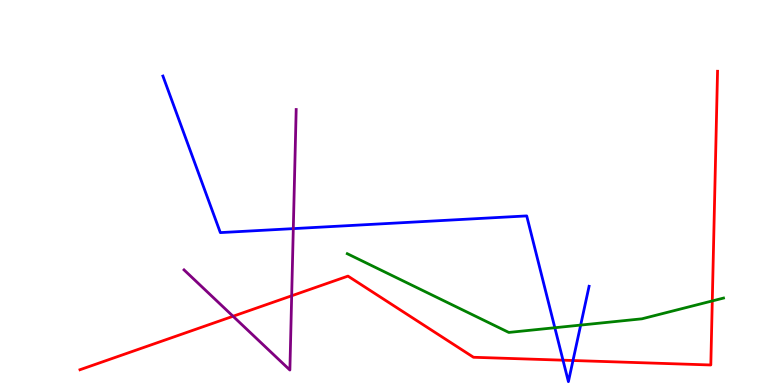[{'lines': ['blue', 'red'], 'intersections': [{'x': 7.26, 'y': 0.645}, {'x': 7.39, 'y': 0.636}]}, {'lines': ['green', 'red'], 'intersections': [{'x': 9.19, 'y': 2.18}]}, {'lines': ['purple', 'red'], 'intersections': [{'x': 3.01, 'y': 1.79}, {'x': 3.76, 'y': 2.32}]}, {'lines': ['blue', 'green'], 'intersections': [{'x': 7.16, 'y': 1.49}, {'x': 7.49, 'y': 1.56}]}, {'lines': ['blue', 'purple'], 'intersections': [{'x': 3.78, 'y': 4.06}]}, {'lines': ['green', 'purple'], 'intersections': []}]